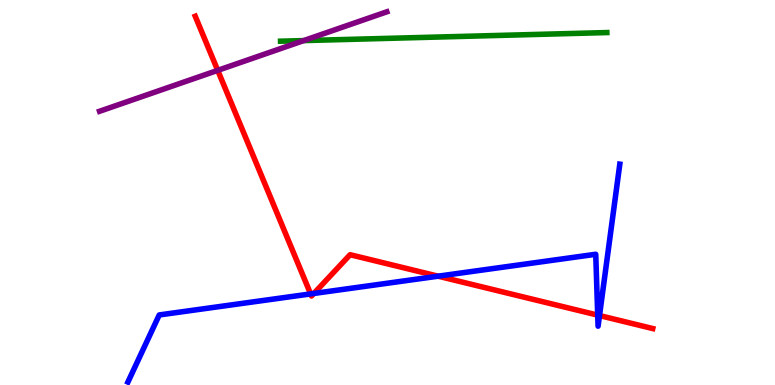[{'lines': ['blue', 'red'], 'intersections': [{'x': 4.01, 'y': 2.37}, {'x': 4.05, 'y': 2.38}, {'x': 5.65, 'y': 2.83}, {'x': 7.71, 'y': 1.81}, {'x': 7.74, 'y': 1.8}]}, {'lines': ['green', 'red'], 'intersections': []}, {'lines': ['purple', 'red'], 'intersections': [{'x': 2.81, 'y': 8.17}]}, {'lines': ['blue', 'green'], 'intersections': []}, {'lines': ['blue', 'purple'], 'intersections': []}, {'lines': ['green', 'purple'], 'intersections': [{'x': 3.92, 'y': 8.95}]}]